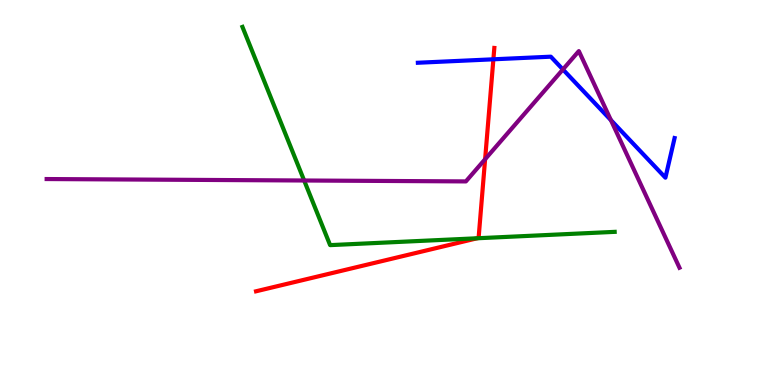[{'lines': ['blue', 'red'], 'intersections': [{'x': 6.37, 'y': 8.46}]}, {'lines': ['green', 'red'], 'intersections': [{'x': 6.16, 'y': 3.81}]}, {'lines': ['purple', 'red'], 'intersections': [{'x': 6.26, 'y': 5.86}]}, {'lines': ['blue', 'green'], 'intersections': []}, {'lines': ['blue', 'purple'], 'intersections': [{'x': 7.26, 'y': 8.2}, {'x': 7.88, 'y': 6.88}]}, {'lines': ['green', 'purple'], 'intersections': [{'x': 3.92, 'y': 5.31}]}]